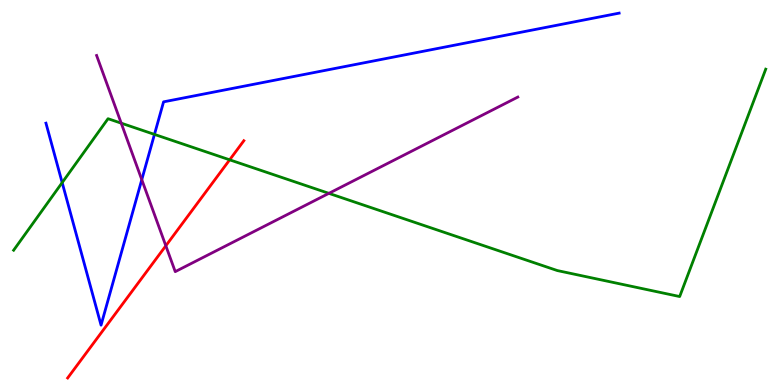[{'lines': ['blue', 'red'], 'intersections': []}, {'lines': ['green', 'red'], 'intersections': [{'x': 2.96, 'y': 5.85}]}, {'lines': ['purple', 'red'], 'intersections': [{'x': 2.14, 'y': 3.62}]}, {'lines': ['blue', 'green'], 'intersections': [{'x': 0.802, 'y': 5.26}, {'x': 1.99, 'y': 6.51}]}, {'lines': ['blue', 'purple'], 'intersections': [{'x': 1.83, 'y': 5.33}]}, {'lines': ['green', 'purple'], 'intersections': [{'x': 1.56, 'y': 6.8}, {'x': 4.24, 'y': 4.98}]}]